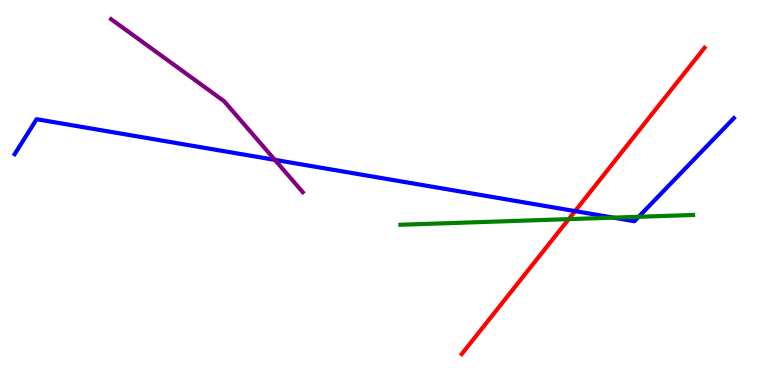[{'lines': ['blue', 'red'], 'intersections': [{'x': 7.42, 'y': 4.52}]}, {'lines': ['green', 'red'], 'intersections': [{'x': 7.34, 'y': 4.31}]}, {'lines': ['purple', 'red'], 'intersections': []}, {'lines': ['blue', 'green'], 'intersections': [{'x': 7.92, 'y': 4.35}, {'x': 8.24, 'y': 4.37}]}, {'lines': ['blue', 'purple'], 'intersections': [{'x': 3.55, 'y': 5.85}]}, {'lines': ['green', 'purple'], 'intersections': []}]